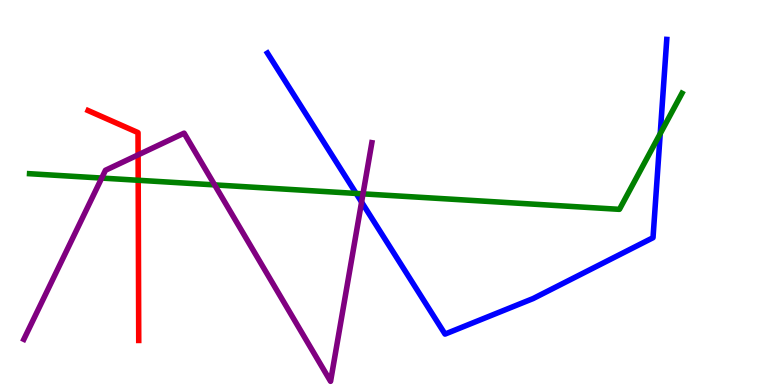[{'lines': ['blue', 'red'], 'intersections': []}, {'lines': ['green', 'red'], 'intersections': [{'x': 1.78, 'y': 5.32}]}, {'lines': ['purple', 'red'], 'intersections': [{'x': 1.78, 'y': 5.98}]}, {'lines': ['blue', 'green'], 'intersections': [{'x': 4.6, 'y': 4.98}, {'x': 8.52, 'y': 6.53}]}, {'lines': ['blue', 'purple'], 'intersections': [{'x': 4.67, 'y': 4.75}]}, {'lines': ['green', 'purple'], 'intersections': [{'x': 1.31, 'y': 5.37}, {'x': 2.77, 'y': 5.2}, {'x': 4.68, 'y': 4.96}]}]